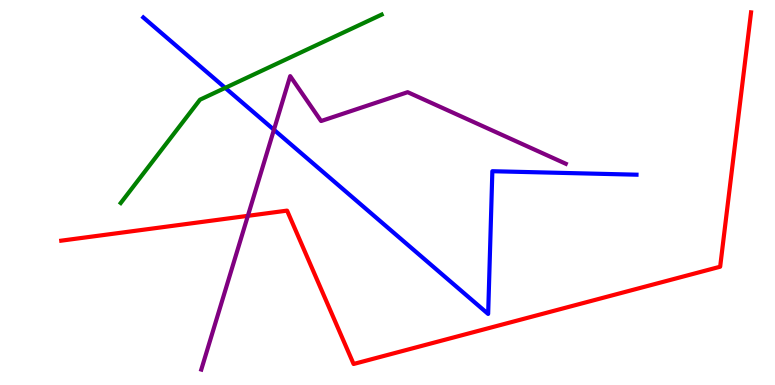[{'lines': ['blue', 'red'], 'intersections': []}, {'lines': ['green', 'red'], 'intersections': []}, {'lines': ['purple', 'red'], 'intersections': [{'x': 3.2, 'y': 4.39}]}, {'lines': ['blue', 'green'], 'intersections': [{'x': 2.91, 'y': 7.72}]}, {'lines': ['blue', 'purple'], 'intersections': [{'x': 3.53, 'y': 6.63}]}, {'lines': ['green', 'purple'], 'intersections': []}]